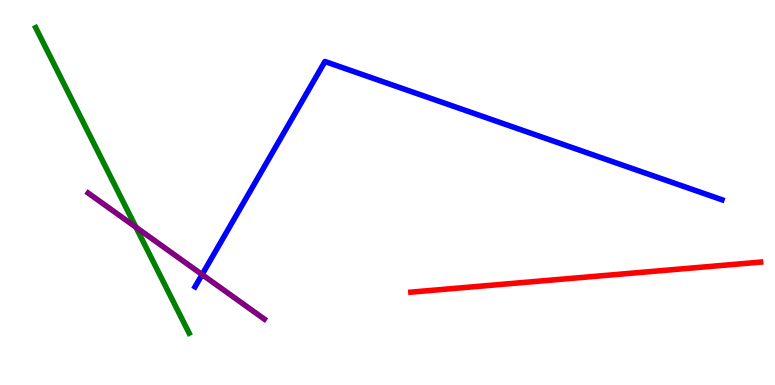[{'lines': ['blue', 'red'], 'intersections': []}, {'lines': ['green', 'red'], 'intersections': []}, {'lines': ['purple', 'red'], 'intersections': []}, {'lines': ['blue', 'green'], 'intersections': []}, {'lines': ['blue', 'purple'], 'intersections': [{'x': 2.61, 'y': 2.87}]}, {'lines': ['green', 'purple'], 'intersections': [{'x': 1.75, 'y': 4.1}]}]